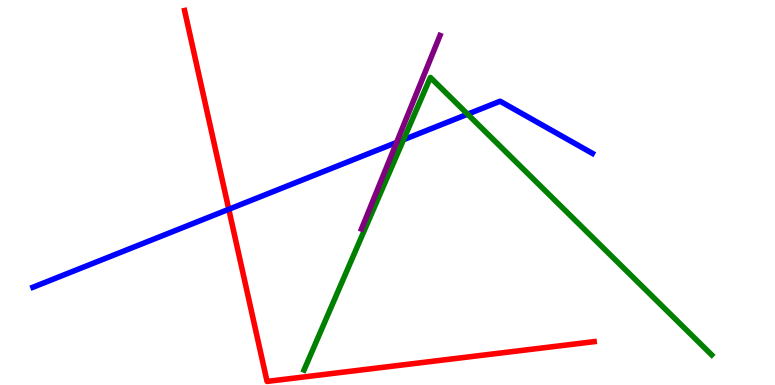[{'lines': ['blue', 'red'], 'intersections': [{'x': 2.95, 'y': 4.56}]}, {'lines': ['green', 'red'], 'intersections': []}, {'lines': ['purple', 'red'], 'intersections': []}, {'lines': ['blue', 'green'], 'intersections': [{'x': 5.21, 'y': 6.37}, {'x': 6.03, 'y': 7.03}]}, {'lines': ['blue', 'purple'], 'intersections': [{'x': 5.12, 'y': 6.3}]}, {'lines': ['green', 'purple'], 'intersections': []}]